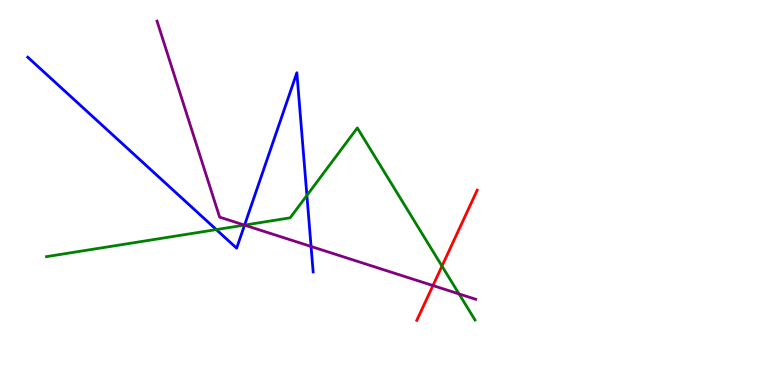[{'lines': ['blue', 'red'], 'intersections': []}, {'lines': ['green', 'red'], 'intersections': [{'x': 5.7, 'y': 3.09}]}, {'lines': ['purple', 'red'], 'intersections': [{'x': 5.59, 'y': 2.58}]}, {'lines': ['blue', 'green'], 'intersections': [{'x': 2.79, 'y': 4.04}, {'x': 3.16, 'y': 4.15}, {'x': 3.96, 'y': 4.92}]}, {'lines': ['blue', 'purple'], 'intersections': [{'x': 3.16, 'y': 4.15}, {'x': 4.01, 'y': 3.6}]}, {'lines': ['green', 'purple'], 'intersections': [{'x': 3.15, 'y': 4.15}, {'x': 5.92, 'y': 2.37}]}]